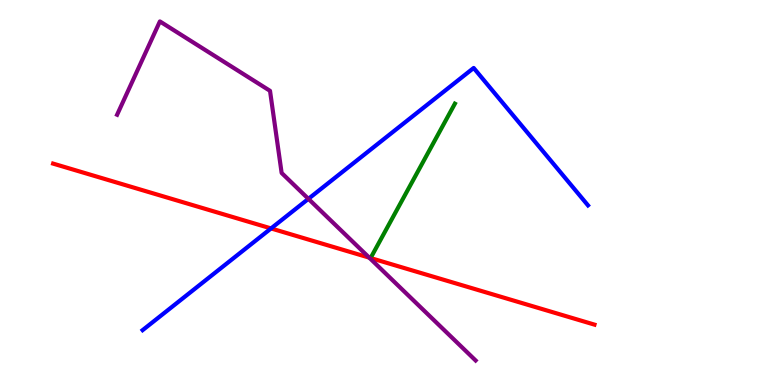[{'lines': ['blue', 'red'], 'intersections': [{'x': 3.5, 'y': 4.07}]}, {'lines': ['green', 'red'], 'intersections': []}, {'lines': ['purple', 'red'], 'intersections': [{'x': 4.76, 'y': 3.31}]}, {'lines': ['blue', 'green'], 'intersections': []}, {'lines': ['blue', 'purple'], 'intersections': [{'x': 3.98, 'y': 4.84}]}, {'lines': ['green', 'purple'], 'intersections': []}]